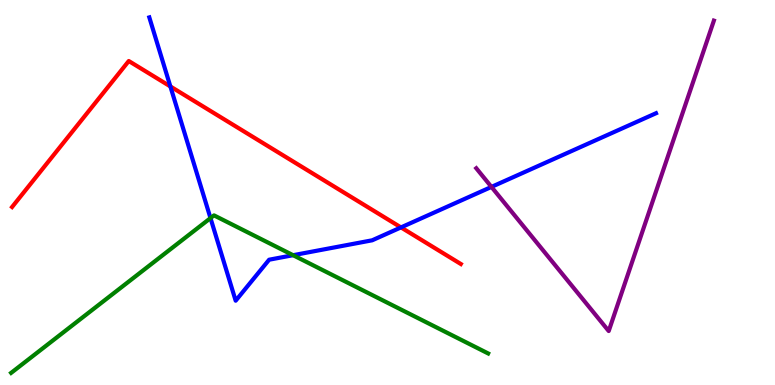[{'lines': ['blue', 'red'], 'intersections': [{'x': 2.2, 'y': 7.75}, {'x': 5.17, 'y': 4.09}]}, {'lines': ['green', 'red'], 'intersections': []}, {'lines': ['purple', 'red'], 'intersections': []}, {'lines': ['blue', 'green'], 'intersections': [{'x': 2.72, 'y': 4.33}, {'x': 3.78, 'y': 3.37}]}, {'lines': ['blue', 'purple'], 'intersections': [{'x': 6.34, 'y': 5.15}]}, {'lines': ['green', 'purple'], 'intersections': []}]